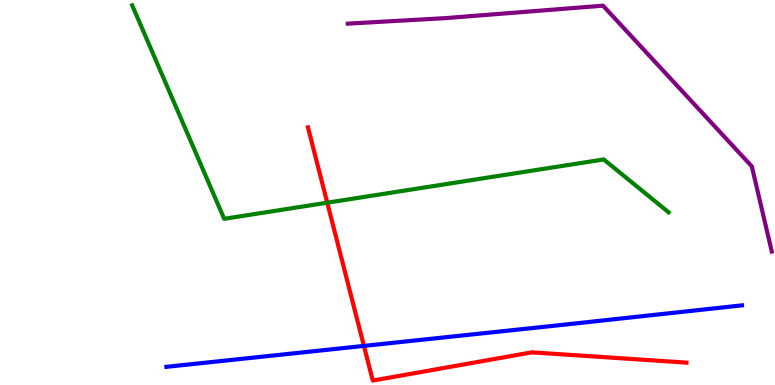[{'lines': ['blue', 'red'], 'intersections': [{'x': 4.7, 'y': 1.02}]}, {'lines': ['green', 'red'], 'intersections': [{'x': 4.22, 'y': 4.74}]}, {'lines': ['purple', 'red'], 'intersections': []}, {'lines': ['blue', 'green'], 'intersections': []}, {'lines': ['blue', 'purple'], 'intersections': []}, {'lines': ['green', 'purple'], 'intersections': []}]